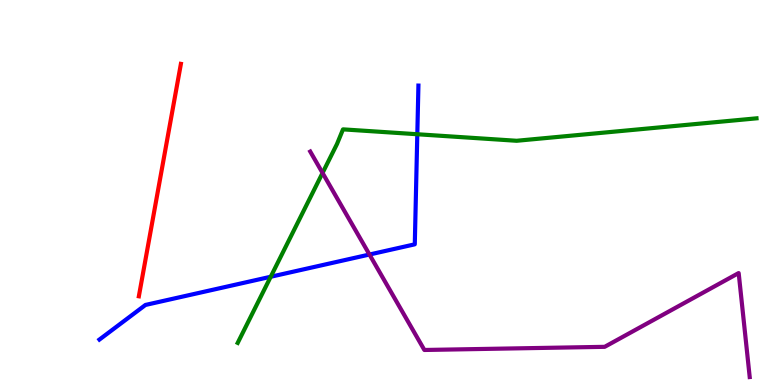[{'lines': ['blue', 'red'], 'intersections': []}, {'lines': ['green', 'red'], 'intersections': []}, {'lines': ['purple', 'red'], 'intersections': []}, {'lines': ['blue', 'green'], 'intersections': [{'x': 3.49, 'y': 2.81}, {'x': 5.38, 'y': 6.51}]}, {'lines': ['blue', 'purple'], 'intersections': [{'x': 4.77, 'y': 3.39}]}, {'lines': ['green', 'purple'], 'intersections': [{'x': 4.16, 'y': 5.51}]}]